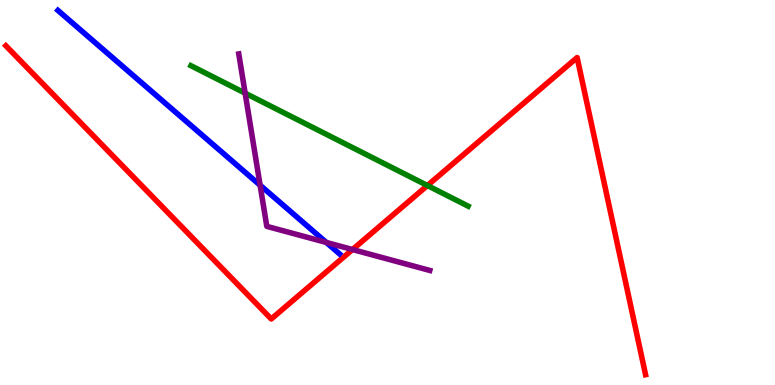[{'lines': ['blue', 'red'], 'intersections': []}, {'lines': ['green', 'red'], 'intersections': [{'x': 5.51, 'y': 5.18}]}, {'lines': ['purple', 'red'], 'intersections': [{'x': 4.55, 'y': 3.52}]}, {'lines': ['blue', 'green'], 'intersections': []}, {'lines': ['blue', 'purple'], 'intersections': [{'x': 3.36, 'y': 5.19}, {'x': 4.21, 'y': 3.7}]}, {'lines': ['green', 'purple'], 'intersections': [{'x': 3.16, 'y': 7.58}]}]